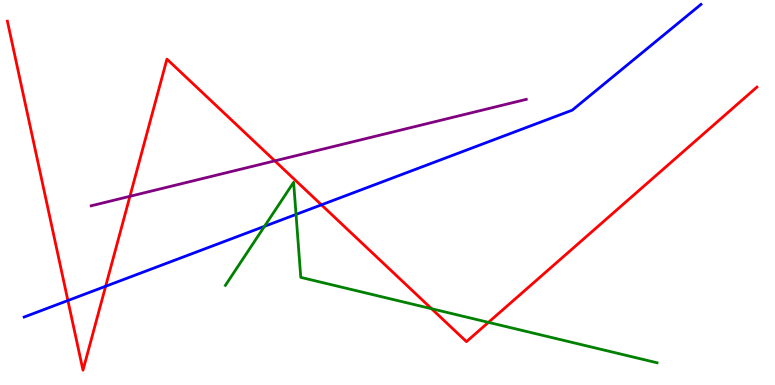[{'lines': ['blue', 'red'], 'intersections': [{'x': 0.876, 'y': 2.19}, {'x': 1.36, 'y': 2.56}, {'x': 4.15, 'y': 4.68}]}, {'lines': ['green', 'red'], 'intersections': [{'x': 5.57, 'y': 1.98}, {'x': 6.3, 'y': 1.63}]}, {'lines': ['purple', 'red'], 'intersections': [{'x': 1.68, 'y': 4.9}, {'x': 3.55, 'y': 5.82}]}, {'lines': ['blue', 'green'], 'intersections': [{'x': 3.41, 'y': 4.12}, {'x': 3.82, 'y': 4.43}]}, {'lines': ['blue', 'purple'], 'intersections': []}, {'lines': ['green', 'purple'], 'intersections': []}]